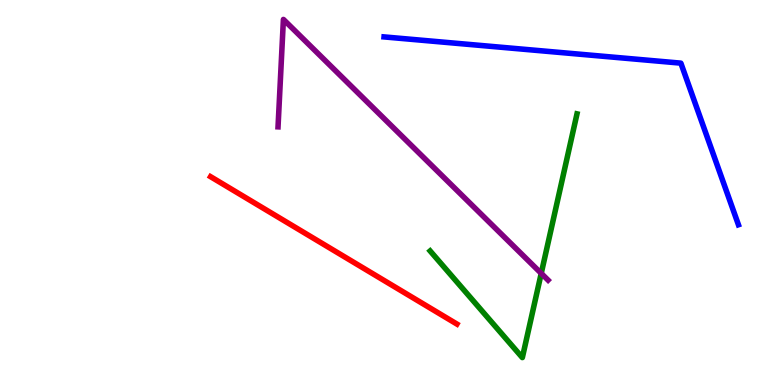[{'lines': ['blue', 'red'], 'intersections': []}, {'lines': ['green', 'red'], 'intersections': []}, {'lines': ['purple', 'red'], 'intersections': []}, {'lines': ['blue', 'green'], 'intersections': []}, {'lines': ['blue', 'purple'], 'intersections': []}, {'lines': ['green', 'purple'], 'intersections': [{'x': 6.98, 'y': 2.9}]}]